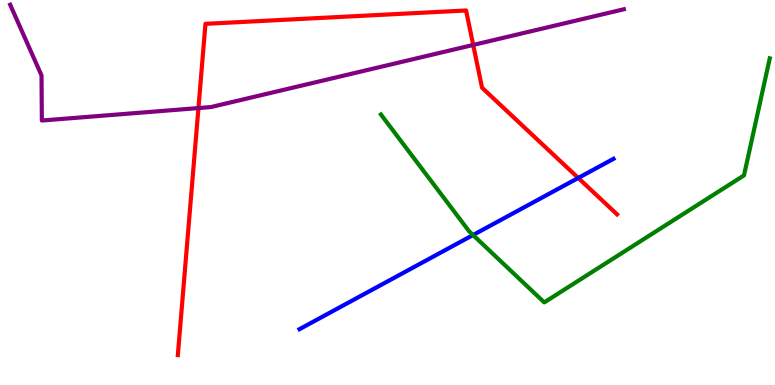[{'lines': ['blue', 'red'], 'intersections': [{'x': 7.46, 'y': 5.38}]}, {'lines': ['green', 'red'], 'intersections': []}, {'lines': ['purple', 'red'], 'intersections': [{'x': 2.56, 'y': 7.19}, {'x': 6.11, 'y': 8.83}]}, {'lines': ['blue', 'green'], 'intersections': [{'x': 6.1, 'y': 3.9}]}, {'lines': ['blue', 'purple'], 'intersections': []}, {'lines': ['green', 'purple'], 'intersections': []}]